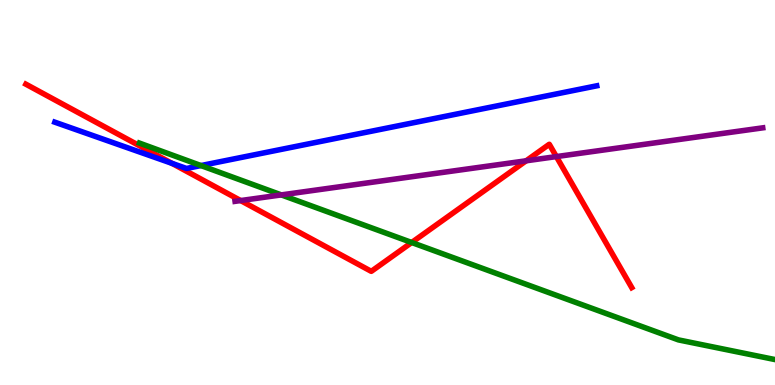[{'lines': ['blue', 'red'], 'intersections': [{'x': 2.22, 'y': 5.76}]}, {'lines': ['green', 'red'], 'intersections': [{'x': 5.31, 'y': 3.7}]}, {'lines': ['purple', 'red'], 'intersections': [{'x': 3.11, 'y': 4.79}, {'x': 6.79, 'y': 5.82}, {'x': 7.18, 'y': 5.93}]}, {'lines': ['blue', 'green'], 'intersections': [{'x': 2.59, 'y': 5.7}]}, {'lines': ['blue', 'purple'], 'intersections': []}, {'lines': ['green', 'purple'], 'intersections': [{'x': 3.63, 'y': 4.94}]}]